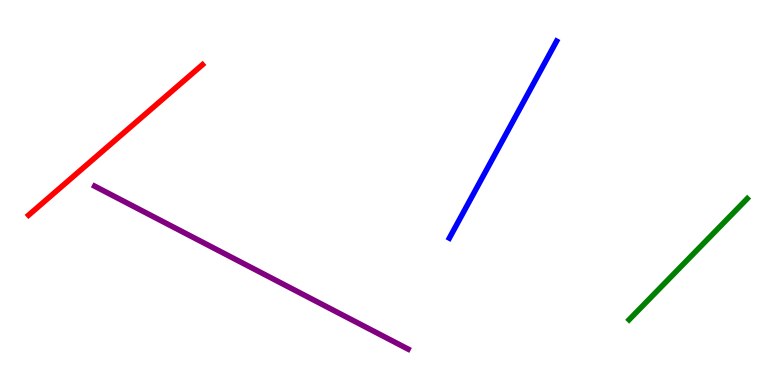[{'lines': ['blue', 'red'], 'intersections': []}, {'lines': ['green', 'red'], 'intersections': []}, {'lines': ['purple', 'red'], 'intersections': []}, {'lines': ['blue', 'green'], 'intersections': []}, {'lines': ['blue', 'purple'], 'intersections': []}, {'lines': ['green', 'purple'], 'intersections': []}]